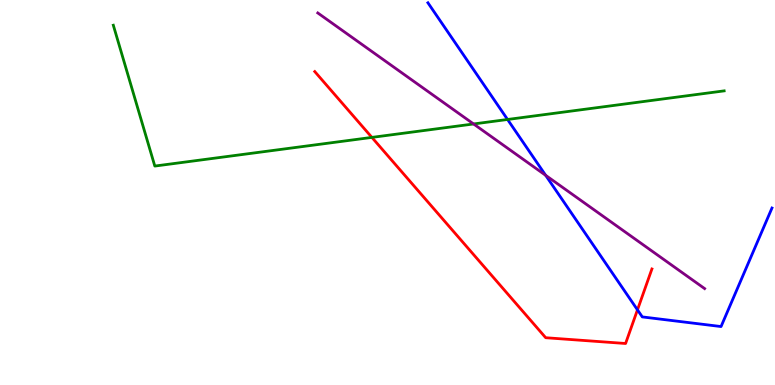[{'lines': ['blue', 'red'], 'intersections': [{'x': 8.23, 'y': 1.95}]}, {'lines': ['green', 'red'], 'intersections': [{'x': 4.8, 'y': 6.43}]}, {'lines': ['purple', 'red'], 'intersections': []}, {'lines': ['blue', 'green'], 'intersections': [{'x': 6.55, 'y': 6.9}]}, {'lines': ['blue', 'purple'], 'intersections': [{'x': 7.04, 'y': 5.45}]}, {'lines': ['green', 'purple'], 'intersections': [{'x': 6.11, 'y': 6.78}]}]